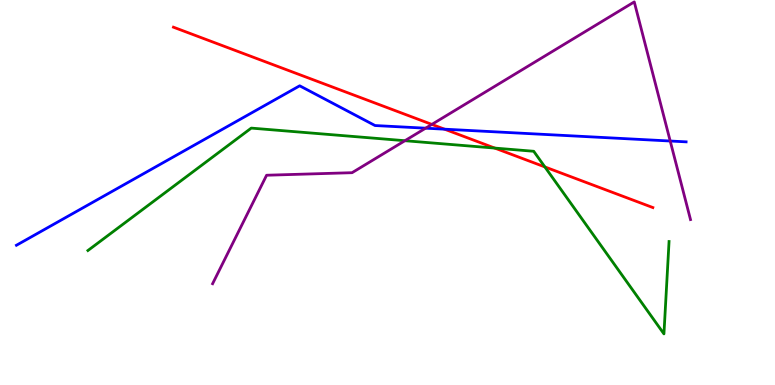[{'lines': ['blue', 'red'], 'intersections': [{'x': 5.74, 'y': 6.64}]}, {'lines': ['green', 'red'], 'intersections': [{'x': 6.38, 'y': 6.15}, {'x': 7.03, 'y': 5.66}]}, {'lines': ['purple', 'red'], 'intersections': [{'x': 5.57, 'y': 6.77}]}, {'lines': ['blue', 'green'], 'intersections': []}, {'lines': ['blue', 'purple'], 'intersections': [{'x': 5.49, 'y': 6.67}, {'x': 8.65, 'y': 6.34}]}, {'lines': ['green', 'purple'], 'intersections': [{'x': 5.22, 'y': 6.35}]}]